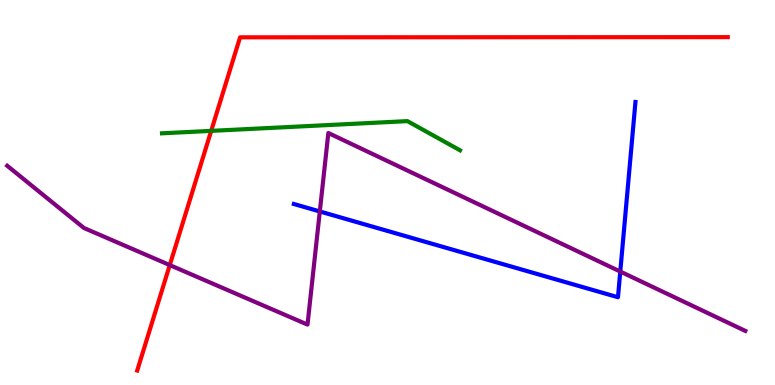[{'lines': ['blue', 'red'], 'intersections': []}, {'lines': ['green', 'red'], 'intersections': [{'x': 2.73, 'y': 6.6}]}, {'lines': ['purple', 'red'], 'intersections': [{'x': 2.19, 'y': 3.11}]}, {'lines': ['blue', 'green'], 'intersections': []}, {'lines': ['blue', 'purple'], 'intersections': [{'x': 4.13, 'y': 4.51}, {'x': 8.0, 'y': 2.95}]}, {'lines': ['green', 'purple'], 'intersections': []}]